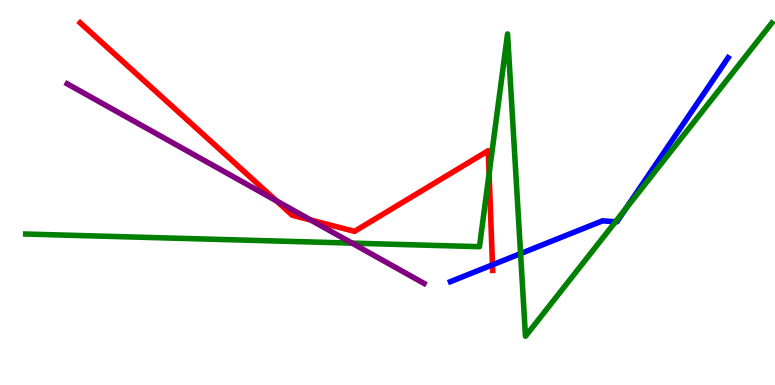[{'lines': ['blue', 'red'], 'intersections': [{'x': 6.35, 'y': 3.12}]}, {'lines': ['green', 'red'], 'intersections': [{'x': 6.31, 'y': 5.49}]}, {'lines': ['purple', 'red'], 'intersections': [{'x': 3.57, 'y': 4.78}, {'x': 4.01, 'y': 4.28}]}, {'lines': ['blue', 'green'], 'intersections': [{'x': 6.72, 'y': 3.41}, {'x': 7.94, 'y': 4.24}, {'x': 8.07, 'y': 4.57}]}, {'lines': ['blue', 'purple'], 'intersections': []}, {'lines': ['green', 'purple'], 'intersections': [{'x': 4.54, 'y': 3.69}]}]